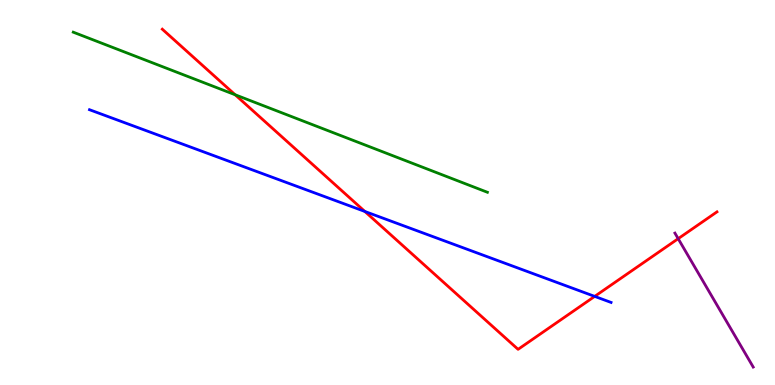[{'lines': ['blue', 'red'], 'intersections': [{'x': 4.71, 'y': 4.51}, {'x': 7.67, 'y': 2.3}]}, {'lines': ['green', 'red'], 'intersections': [{'x': 3.03, 'y': 7.54}]}, {'lines': ['purple', 'red'], 'intersections': [{'x': 8.75, 'y': 3.8}]}, {'lines': ['blue', 'green'], 'intersections': []}, {'lines': ['blue', 'purple'], 'intersections': []}, {'lines': ['green', 'purple'], 'intersections': []}]